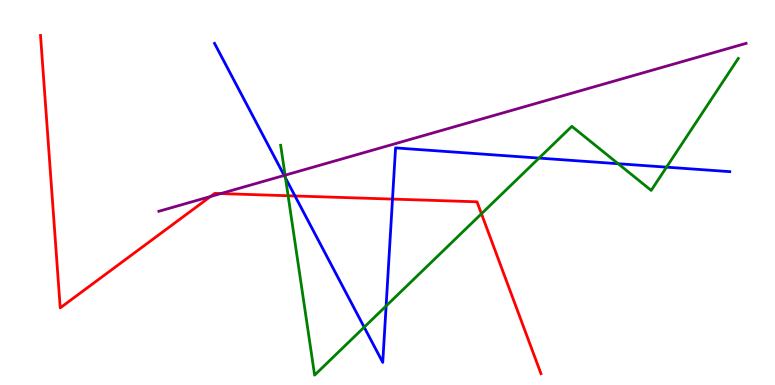[{'lines': ['blue', 'red'], 'intersections': [{'x': 3.81, 'y': 4.91}, {'x': 5.06, 'y': 4.83}]}, {'lines': ['green', 'red'], 'intersections': [{'x': 3.72, 'y': 4.92}, {'x': 6.21, 'y': 4.45}]}, {'lines': ['purple', 'red'], 'intersections': [{'x': 2.72, 'y': 4.9}, {'x': 2.85, 'y': 4.97}]}, {'lines': ['blue', 'green'], 'intersections': [{'x': 3.68, 'y': 5.38}, {'x': 4.7, 'y': 1.5}, {'x': 4.98, 'y': 2.05}, {'x': 6.96, 'y': 5.89}, {'x': 7.98, 'y': 5.75}, {'x': 8.6, 'y': 5.66}]}, {'lines': ['blue', 'purple'], 'intersections': [{'x': 3.67, 'y': 5.44}]}, {'lines': ['green', 'purple'], 'intersections': [{'x': 3.68, 'y': 5.45}]}]